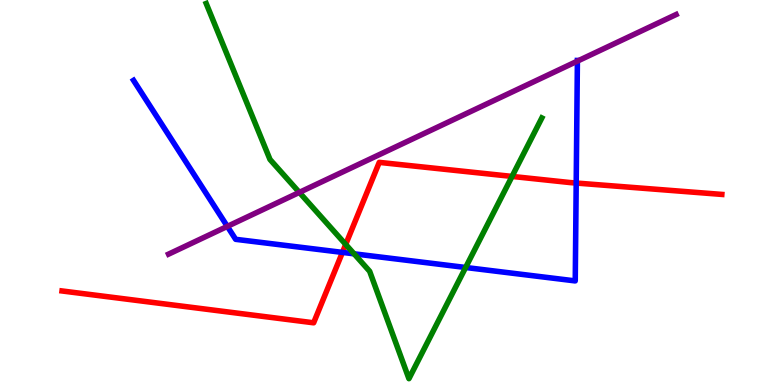[{'lines': ['blue', 'red'], 'intersections': [{'x': 4.42, 'y': 3.44}, {'x': 7.43, 'y': 5.25}]}, {'lines': ['green', 'red'], 'intersections': [{'x': 4.46, 'y': 3.65}, {'x': 6.61, 'y': 5.42}]}, {'lines': ['purple', 'red'], 'intersections': []}, {'lines': ['blue', 'green'], 'intersections': [{'x': 4.57, 'y': 3.41}, {'x': 6.01, 'y': 3.05}]}, {'lines': ['blue', 'purple'], 'intersections': [{'x': 2.93, 'y': 4.12}, {'x': 7.45, 'y': 8.41}]}, {'lines': ['green', 'purple'], 'intersections': [{'x': 3.86, 'y': 5.0}]}]